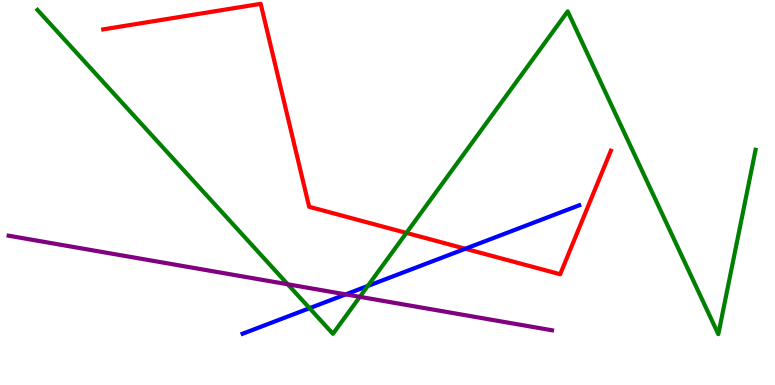[{'lines': ['blue', 'red'], 'intersections': [{'x': 6.0, 'y': 3.54}]}, {'lines': ['green', 'red'], 'intersections': [{'x': 5.24, 'y': 3.95}]}, {'lines': ['purple', 'red'], 'intersections': []}, {'lines': ['blue', 'green'], 'intersections': [{'x': 3.99, 'y': 2.0}, {'x': 4.75, 'y': 2.57}]}, {'lines': ['blue', 'purple'], 'intersections': [{'x': 4.46, 'y': 2.35}]}, {'lines': ['green', 'purple'], 'intersections': [{'x': 3.71, 'y': 2.62}, {'x': 4.64, 'y': 2.29}]}]